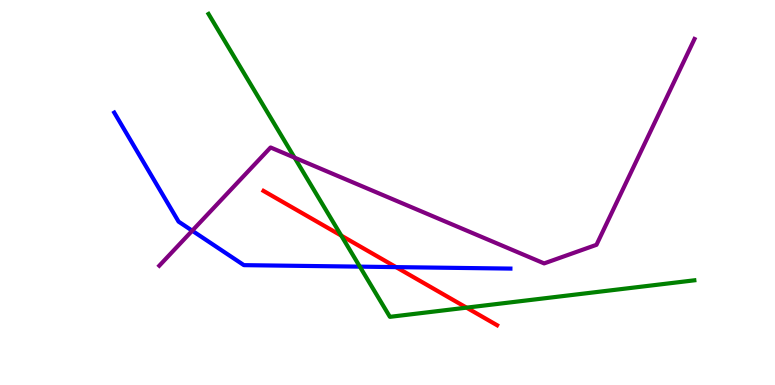[{'lines': ['blue', 'red'], 'intersections': [{'x': 5.11, 'y': 3.06}]}, {'lines': ['green', 'red'], 'intersections': [{'x': 4.4, 'y': 3.88}, {'x': 6.02, 'y': 2.01}]}, {'lines': ['purple', 'red'], 'intersections': []}, {'lines': ['blue', 'green'], 'intersections': [{'x': 4.64, 'y': 3.07}]}, {'lines': ['blue', 'purple'], 'intersections': [{'x': 2.48, 'y': 4.01}]}, {'lines': ['green', 'purple'], 'intersections': [{'x': 3.8, 'y': 5.91}]}]